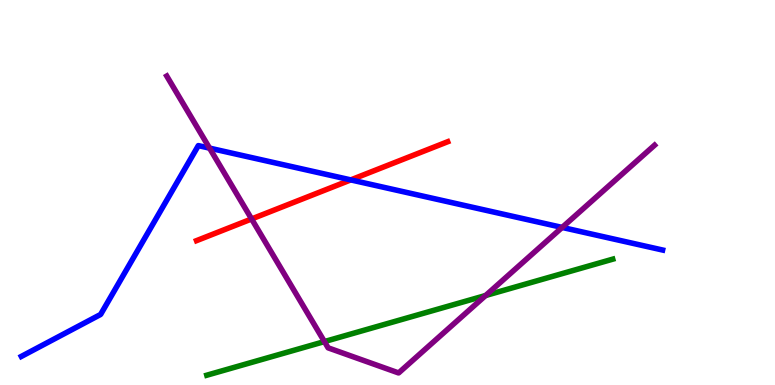[{'lines': ['blue', 'red'], 'intersections': [{'x': 4.53, 'y': 5.33}]}, {'lines': ['green', 'red'], 'intersections': []}, {'lines': ['purple', 'red'], 'intersections': [{'x': 3.25, 'y': 4.31}]}, {'lines': ['blue', 'green'], 'intersections': []}, {'lines': ['blue', 'purple'], 'intersections': [{'x': 2.7, 'y': 6.15}, {'x': 7.25, 'y': 4.09}]}, {'lines': ['green', 'purple'], 'intersections': [{'x': 4.19, 'y': 1.13}, {'x': 6.27, 'y': 2.32}]}]